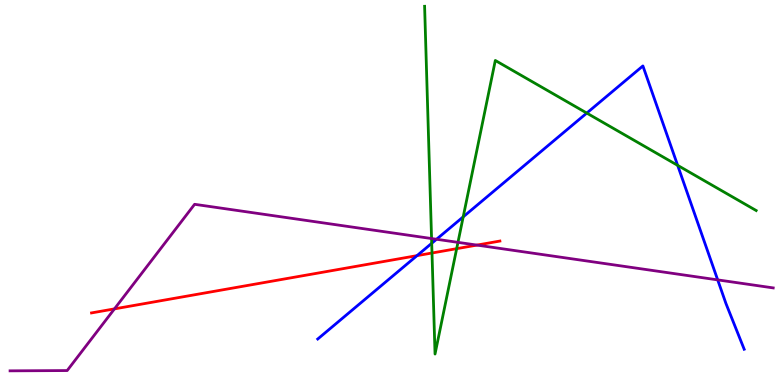[{'lines': ['blue', 'red'], 'intersections': [{'x': 5.38, 'y': 3.36}]}, {'lines': ['green', 'red'], 'intersections': [{'x': 5.57, 'y': 3.43}, {'x': 5.89, 'y': 3.54}]}, {'lines': ['purple', 'red'], 'intersections': [{'x': 1.48, 'y': 1.98}, {'x': 6.15, 'y': 3.63}]}, {'lines': ['blue', 'green'], 'intersections': [{'x': 5.57, 'y': 3.68}, {'x': 5.98, 'y': 4.37}, {'x': 7.57, 'y': 7.06}, {'x': 8.74, 'y': 5.7}]}, {'lines': ['blue', 'purple'], 'intersections': [{'x': 5.63, 'y': 3.79}, {'x': 9.26, 'y': 2.73}]}, {'lines': ['green', 'purple'], 'intersections': [{'x': 5.57, 'y': 3.8}, {'x': 5.91, 'y': 3.71}]}]